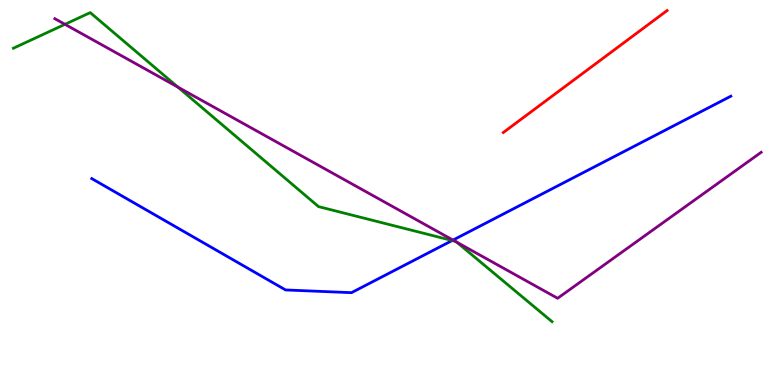[{'lines': ['blue', 'red'], 'intersections': []}, {'lines': ['green', 'red'], 'intersections': []}, {'lines': ['purple', 'red'], 'intersections': []}, {'lines': ['blue', 'green'], 'intersections': [{'x': 5.83, 'y': 3.75}]}, {'lines': ['blue', 'purple'], 'intersections': [{'x': 5.85, 'y': 3.76}]}, {'lines': ['green', 'purple'], 'intersections': [{'x': 0.838, 'y': 9.37}, {'x': 2.3, 'y': 7.74}, {'x': 5.87, 'y': 3.73}, {'x': 5.89, 'y': 3.71}]}]